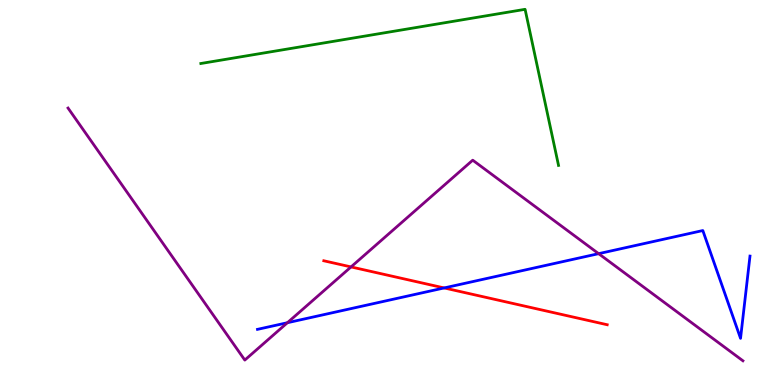[{'lines': ['blue', 'red'], 'intersections': [{'x': 5.73, 'y': 2.52}]}, {'lines': ['green', 'red'], 'intersections': []}, {'lines': ['purple', 'red'], 'intersections': [{'x': 4.53, 'y': 3.07}]}, {'lines': ['blue', 'green'], 'intersections': []}, {'lines': ['blue', 'purple'], 'intersections': [{'x': 3.71, 'y': 1.62}, {'x': 7.72, 'y': 3.41}]}, {'lines': ['green', 'purple'], 'intersections': []}]